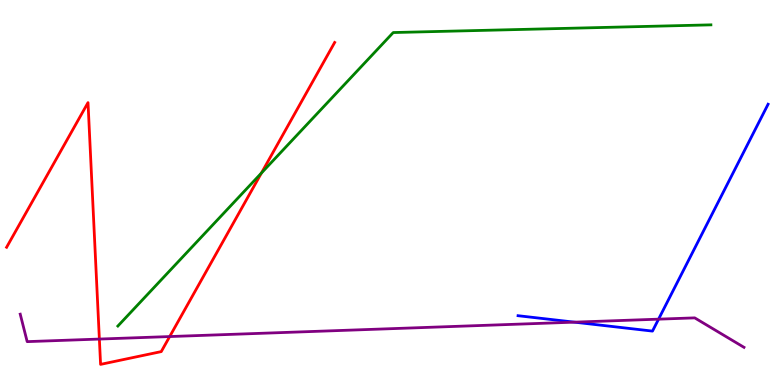[{'lines': ['blue', 'red'], 'intersections': []}, {'lines': ['green', 'red'], 'intersections': [{'x': 3.37, 'y': 5.51}]}, {'lines': ['purple', 'red'], 'intersections': [{'x': 1.28, 'y': 1.19}, {'x': 2.19, 'y': 1.26}]}, {'lines': ['blue', 'green'], 'intersections': []}, {'lines': ['blue', 'purple'], 'intersections': [{'x': 7.41, 'y': 1.63}, {'x': 8.5, 'y': 1.71}]}, {'lines': ['green', 'purple'], 'intersections': []}]